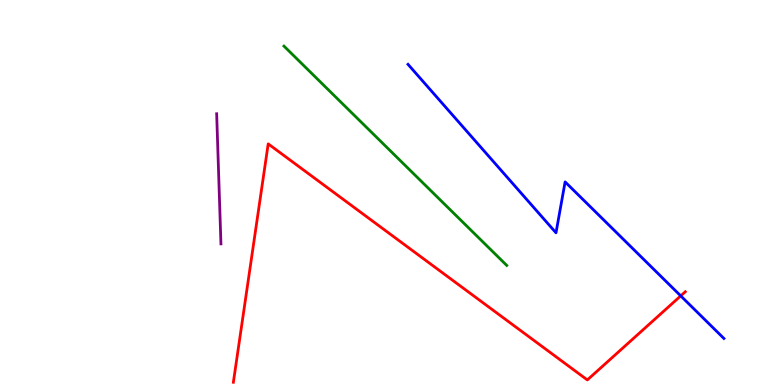[{'lines': ['blue', 'red'], 'intersections': [{'x': 8.78, 'y': 2.31}]}, {'lines': ['green', 'red'], 'intersections': []}, {'lines': ['purple', 'red'], 'intersections': []}, {'lines': ['blue', 'green'], 'intersections': []}, {'lines': ['blue', 'purple'], 'intersections': []}, {'lines': ['green', 'purple'], 'intersections': []}]